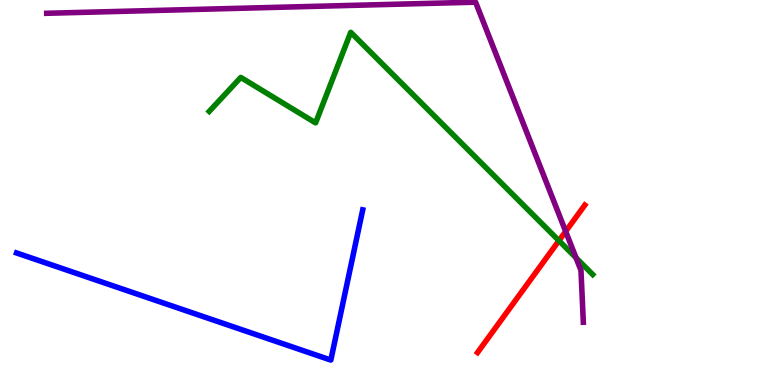[{'lines': ['blue', 'red'], 'intersections': []}, {'lines': ['green', 'red'], 'intersections': [{'x': 7.21, 'y': 3.75}]}, {'lines': ['purple', 'red'], 'intersections': [{'x': 7.3, 'y': 3.99}]}, {'lines': ['blue', 'green'], 'intersections': []}, {'lines': ['blue', 'purple'], 'intersections': []}, {'lines': ['green', 'purple'], 'intersections': [{'x': 7.43, 'y': 3.3}]}]